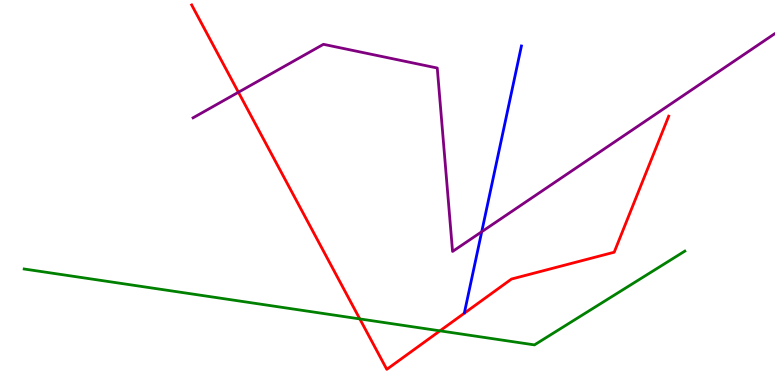[{'lines': ['blue', 'red'], 'intersections': []}, {'lines': ['green', 'red'], 'intersections': [{'x': 4.64, 'y': 1.72}, {'x': 5.68, 'y': 1.41}]}, {'lines': ['purple', 'red'], 'intersections': [{'x': 3.08, 'y': 7.6}]}, {'lines': ['blue', 'green'], 'intersections': []}, {'lines': ['blue', 'purple'], 'intersections': [{'x': 6.22, 'y': 3.98}]}, {'lines': ['green', 'purple'], 'intersections': []}]